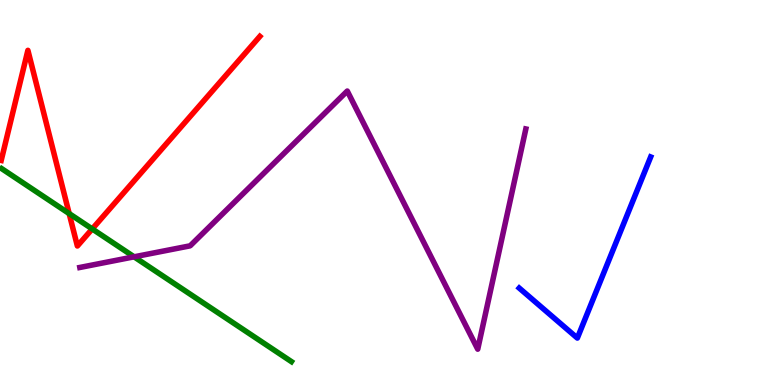[{'lines': ['blue', 'red'], 'intersections': []}, {'lines': ['green', 'red'], 'intersections': [{'x': 0.893, 'y': 4.45}, {'x': 1.19, 'y': 4.05}]}, {'lines': ['purple', 'red'], 'intersections': []}, {'lines': ['blue', 'green'], 'intersections': []}, {'lines': ['blue', 'purple'], 'intersections': []}, {'lines': ['green', 'purple'], 'intersections': [{'x': 1.73, 'y': 3.33}]}]